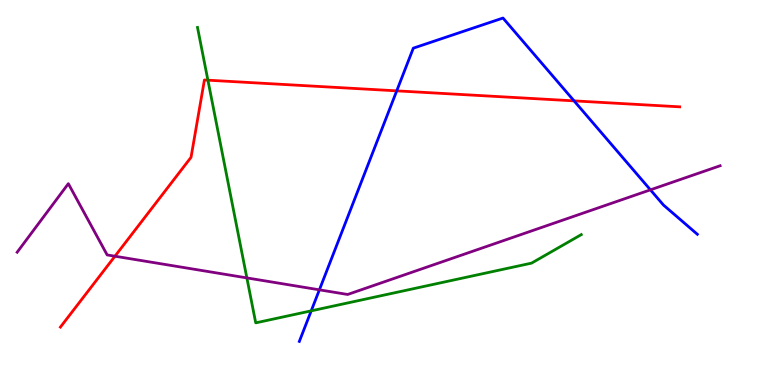[{'lines': ['blue', 'red'], 'intersections': [{'x': 5.12, 'y': 7.64}, {'x': 7.41, 'y': 7.38}]}, {'lines': ['green', 'red'], 'intersections': [{'x': 2.68, 'y': 7.92}]}, {'lines': ['purple', 'red'], 'intersections': [{'x': 1.48, 'y': 3.35}]}, {'lines': ['blue', 'green'], 'intersections': [{'x': 4.02, 'y': 1.93}]}, {'lines': ['blue', 'purple'], 'intersections': [{'x': 4.12, 'y': 2.47}, {'x': 8.39, 'y': 5.07}]}, {'lines': ['green', 'purple'], 'intersections': [{'x': 3.19, 'y': 2.78}]}]